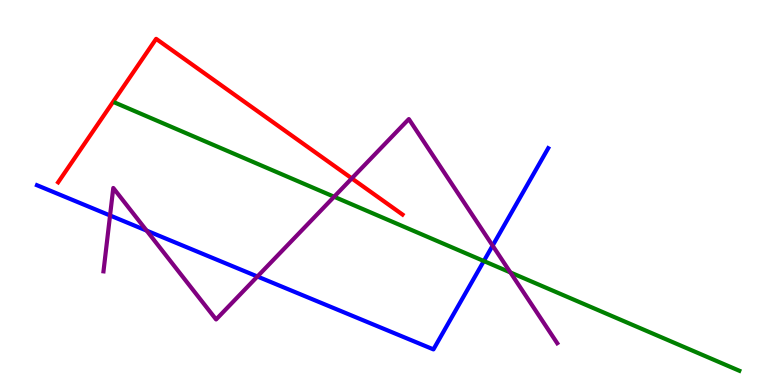[{'lines': ['blue', 'red'], 'intersections': []}, {'lines': ['green', 'red'], 'intersections': []}, {'lines': ['purple', 'red'], 'intersections': [{'x': 4.54, 'y': 5.37}]}, {'lines': ['blue', 'green'], 'intersections': [{'x': 6.24, 'y': 3.22}]}, {'lines': ['blue', 'purple'], 'intersections': [{'x': 1.42, 'y': 4.4}, {'x': 1.89, 'y': 4.01}, {'x': 3.32, 'y': 2.82}, {'x': 6.36, 'y': 3.62}]}, {'lines': ['green', 'purple'], 'intersections': [{'x': 4.31, 'y': 4.89}, {'x': 6.59, 'y': 2.92}]}]